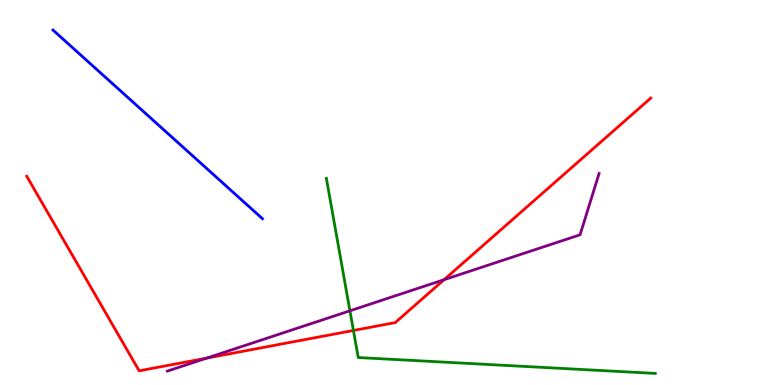[{'lines': ['blue', 'red'], 'intersections': []}, {'lines': ['green', 'red'], 'intersections': [{'x': 4.56, 'y': 1.42}]}, {'lines': ['purple', 'red'], 'intersections': [{'x': 2.67, 'y': 0.699}, {'x': 5.73, 'y': 2.73}]}, {'lines': ['blue', 'green'], 'intersections': []}, {'lines': ['blue', 'purple'], 'intersections': []}, {'lines': ['green', 'purple'], 'intersections': [{'x': 4.52, 'y': 1.93}]}]